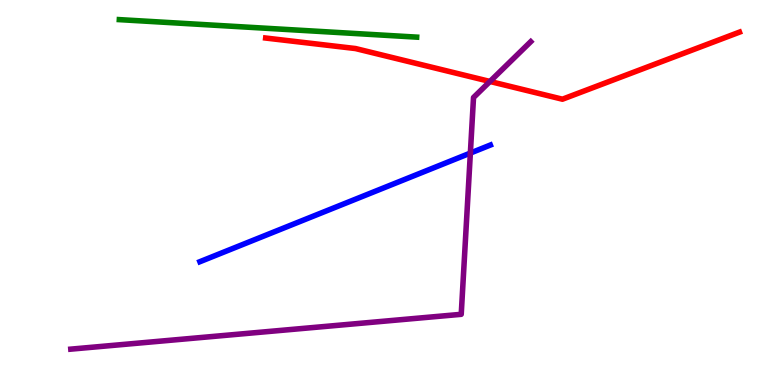[{'lines': ['blue', 'red'], 'intersections': []}, {'lines': ['green', 'red'], 'intersections': []}, {'lines': ['purple', 'red'], 'intersections': [{'x': 6.32, 'y': 7.88}]}, {'lines': ['blue', 'green'], 'intersections': []}, {'lines': ['blue', 'purple'], 'intersections': [{'x': 6.07, 'y': 6.02}]}, {'lines': ['green', 'purple'], 'intersections': []}]